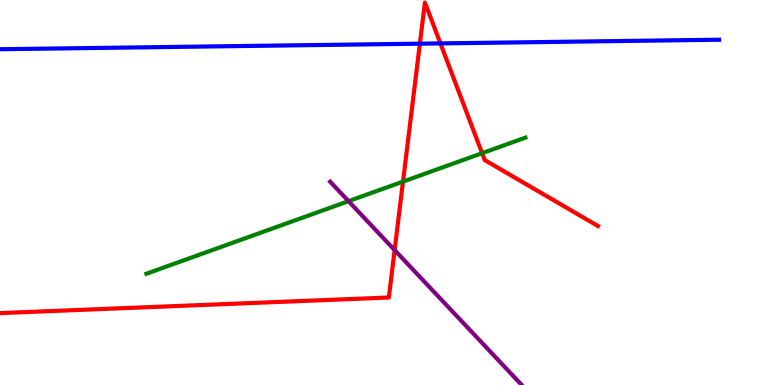[{'lines': ['blue', 'red'], 'intersections': [{'x': 5.42, 'y': 8.87}, {'x': 5.68, 'y': 8.87}]}, {'lines': ['green', 'red'], 'intersections': [{'x': 5.2, 'y': 5.28}, {'x': 6.22, 'y': 6.02}]}, {'lines': ['purple', 'red'], 'intersections': [{'x': 5.09, 'y': 3.5}]}, {'lines': ['blue', 'green'], 'intersections': []}, {'lines': ['blue', 'purple'], 'intersections': []}, {'lines': ['green', 'purple'], 'intersections': [{'x': 4.5, 'y': 4.77}]}]